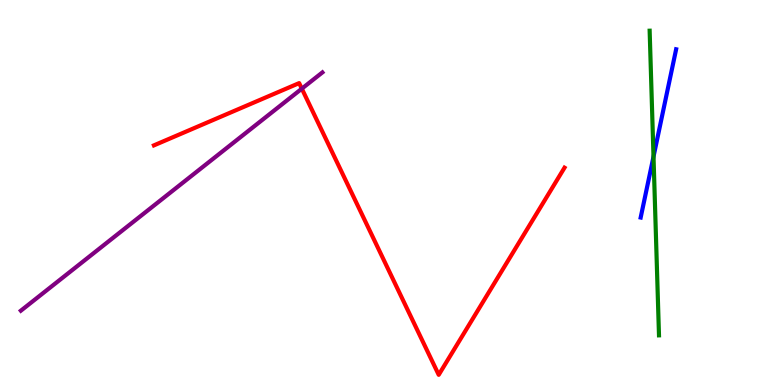[{'lines': ['blue', 'red'], 'intersections': []}, {'lines': ['green', 'red'], 'intersections': []}, {'lines': ['purple', 'red'], 'intersections': [{'x': 3.89, 'y': 7.7}]}, {'lines': ['blue', 'green'], 'intersections': [{'x': 8.43, 'y': 5.93}]}, {'lines': ['blue', 'purple'], 'intersections': []}, {'lines': ['green', 'purple'], 'intersections': []}]